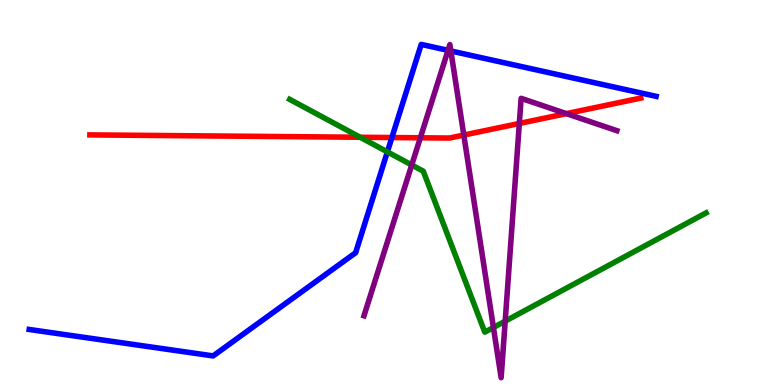[{'lines': ['blue', 'red'], 'intersections': [{'x': 5.06, 'y': 6.43}]}, {'lines': ['green', 'red'], 'intersections': [{'x': 4.65, 'y': 6.43}]}, {'lines': ['purple', 'red'], 'intersections': [{'x': 5.42, 'y': 6.42}, {'x': 5.98, 'y': 6.49}, {'x': 6.7, 'y': 6.79}, {'x': 7.31, 'y': 7.05}]}, {'lines': ['blue', 'green'], 'intersections': [{'x': 5.0, 'y': 6.05}]}, {'lines': ['blue', 'purple'], 'intersections': [{'x': 5.78, 'y': 8.69}, {'x': 5.82, 'y': 8.68}]}, {'lines': ['green', 'purple'], 'intersections': [{'x': 5.31, 'y': 5.71}, {'x': 6.37, 'y': 1.49}, {'x': 6.52, 'y': 1.66}]}]